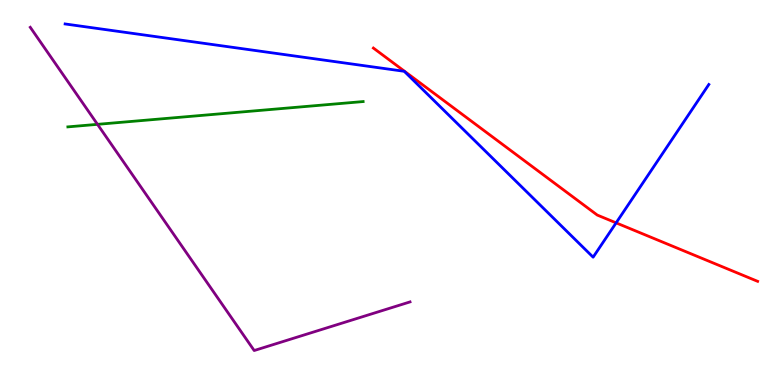[{'lines': ['blue', 'red'], 'intersections': [{'x': 7.95, 'y': 4.21}]}, {'lines': ['green', 'red'], 'intersections': []}, {'lines': ['purple', 'red'], 'intersections': []}, {'lines': ['blue', 'green'], 'intersections': []}, {'lines': ['blue', 'purple'], 'intersections': []}, {'lines': ['green', 'purple'], 'intersections': [{'x': 1.26, 'y': 6.77}]}]